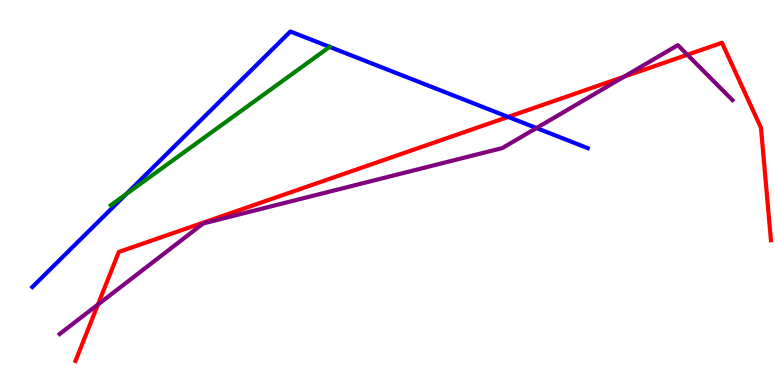[{'lines': ['blue', 'red'], 'intersections': [{'x': 6.56, 'y': 6.96}]}, {'lines': ['green', 'red'], 'intersections': []}, {'lines': ['purple', 'red'], 'intersections': [{'x': 1.26, 'y': 2.09}, {'x': 8.05, 'y': 8.01}, {'x': 8.87, 'y': 8.58}]}, {'lines': ['blue', 'green'], 'intersections': [{'x': 1.63, 'y': 4.96}, {'x': 4.25, 'y': 8.78}]}, {'lines': ['blue', 'purple'], 'intersections': [{'x': 6.92, 'y': 6.67}]}, {'lines': ['green', 'purple'], 'intersections': []}]